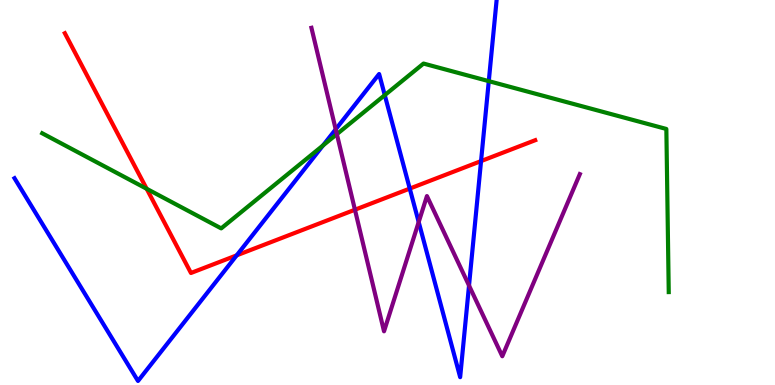[{'lines': ['blue', 'red'], 'intersections': [{'x': 3.05, 'y': 3.37}, {'x': 5.29, 'y': 5.1}, {'x': 6.21, 'y': 5.82}]}, {'lines': ['green', 'red'], 'intersections': [{'x': 1.89, 'y': 5.1}]}, {'lines': ['purple', 'red'], 'intersections': [{'x': 4.58, 'y': 4.55}]}, {'lines': ['blue', 'green'], 'intersections': [{'x': 4.17, 'y': 6.22}, {'x': 4.96, 'y': 7.53}, {'x': 6.31, 'y': 7.89}]}, {'lines': ['blue', 'purple'], 'intersections': [{'x': 4.33, 'y': 6.64}, {'x': 5.4, 'y': 4.23}, {'x': 6.05, 'y': 2.58}]}, {'lines': ['green', 'purple'], 'intersections': [{'x': 4.35, 'y': 6.52}]}]